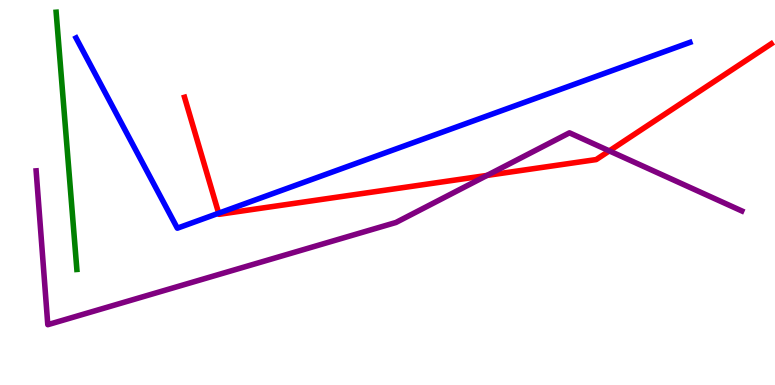[{'lines': ['blue', 'red'], 'intersections': [{'x': 2.82, 'y': 4.46}]}, {'lines': ['green', 'red'], 'intersections': []}, {'lines': ['purple', 'red'], 'intersections': [{'x': 6.28, 'y': 5.44}, {'x': 7.86, 'y': 6.08}]}, {'lines': ['blue', 'green'], 'intersections': []}, {'lines': ['blue', 'purple'], 'intersections': []}, {'lines': ['green', 'purple'], 'intersections': []}]